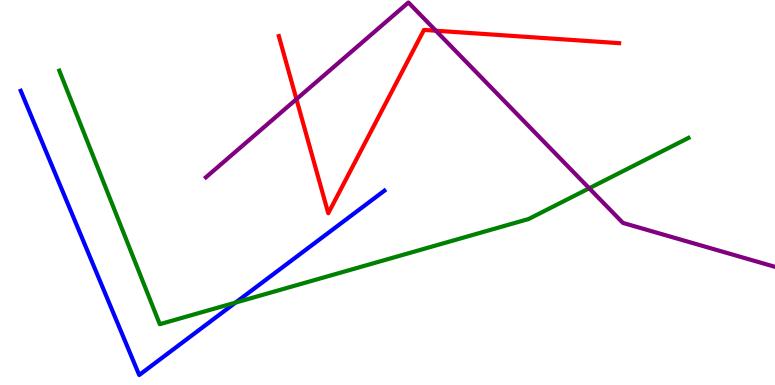[{'lines': ['blue', 'red'], 'intersections': []}, {'lines': ['green', 'red'], 'intersections': []}, {'lines': ['purple', 'red'], 'intersections': [{'x': 3.82, 'y': 7.42}, {'x': 5.62, 'y': 9.2}]}, {'lines': ['blue', 'green'], 'intersections': [{'x': 3.04, 'y': 2.14}]}, {'lines': ['blue', 'purple'], 'intersections': []}, {'lines': ['green', 'purple'], 'intersections': [{'x': 7.6, 'y': 5.11}]}]